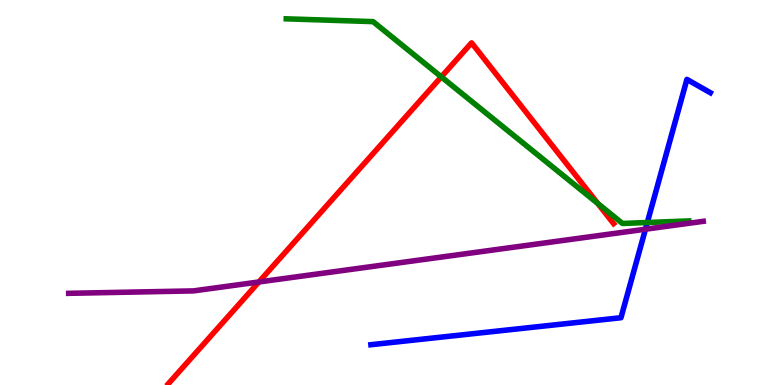[{'lines': ['blue', 'red'], 'intersections': []}, {'lines': ['green', 'red'], 'intersections': [{'x': 5.69, 'y': 8.0}, {'x': 7.71, 'y': 4.71}]}, {'lines': ['purple', 'red'], 'intersections': [{'x': 3.34, 'y': 2.68}]}, {'lines': ['blue', 'green'], 'intersections': [{'x': 8.35, 'y': 4.22}]}, {'lines': ['blue', 'purple'], 'intersections': [{'x': 8.33, 'y': 4.05}]}, {'lines': ['green', 'purple'], 'intersections': []}]